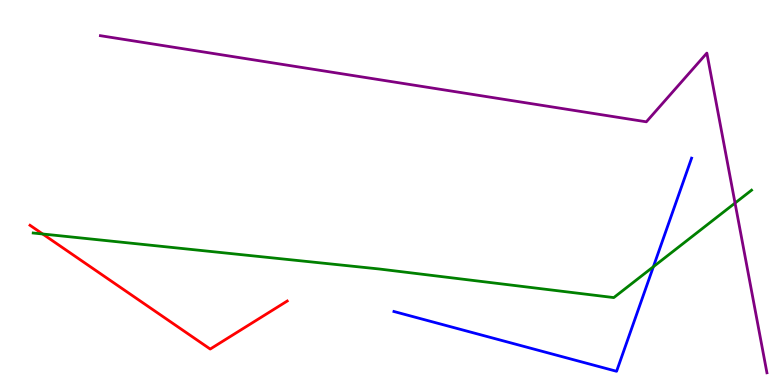[{'lines': ['blue', 'red'], 'intersections': []}, {'lines': ['green', 'red'], 'intersections': [{'x': 0.551, 'y': 3.92}]}, {'lines': ['purple', 'red'], 'intersections': []}, {'lines': ['blue', 'green'], 'intersections': [{'x': 8.43, 'y': 3.07}]}, {'lines': ['blue', 'purple'], 'intersections': []}, {'lines': ['green', 'purple'], 'intersections': [{'x': 9.48, 'y': 4.73}]}]